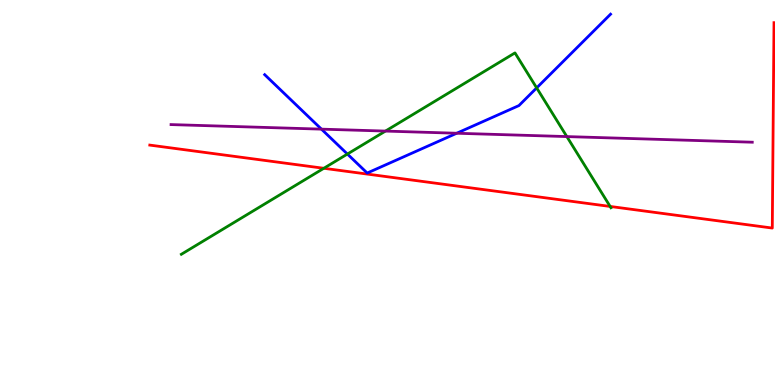[{'lines': ['blue', 'red'], 'intersections': []}, {'lines': ['green', 'red'], 'intersections': [{'x': 4.18, 'y': 5.63}, {'x': 7.87, 'y': 4.64}]}, {'lines': ['purple', 'red'], 'intersections': []}, {'lines': ['blue', 'green'], 'intersections': [{'x': 4.48, 'y': 6.0}, {'x': 6.92, 'y': 7.72}]}, {'lines': ['blue', 'purple'], 'intersections': [{'x': 4.15, 'y': 6.65}, {'x': 5.89, 'y': 6.54}]}, {'lines': ['green', 'purple'], 'intersections': [{'x': 4.97, 'y': 6.6}, {'x': 7.31, 'y': 6.45}]}]